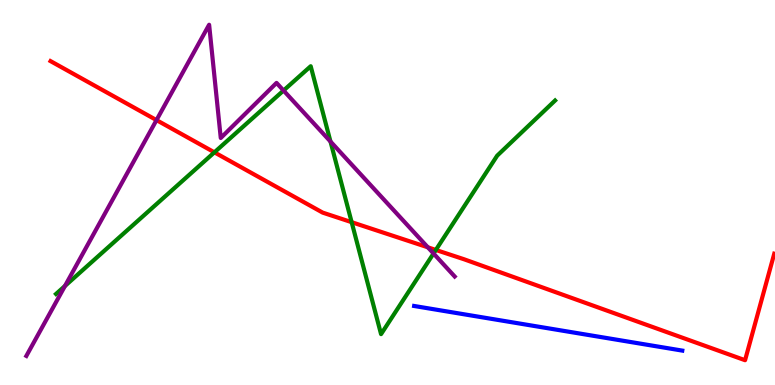[{'lines': ['blue', 'red'], 'intersections': []}, {'lines': ['green', 'red'], 'intersections': [{'x': 2.77, 'y': 6.04}, {'x': 4.54, 'y': 4.23}, {'x': 5.62, 'y': 3.51}]}, {'lines': ['purple', 'red'], 'intersections': [{'x': 2.02, 'y': 6.88}, {'x': 5.52, 'y': 3.58}]}, {'lines': ['blue', 'green'], 'intersections': []}, {'lines': ['blue', 'purple'], 'intersections': []}, {'lines': ['green', 'purple'], 'intersections': [{'x': 0.838, 'y': 2.57}, {'x': 3.66, 'y': 7.65}, {'x': 4.26, 'y': 6.32}, {'x': 5.59, 'y': 3.42}]}]